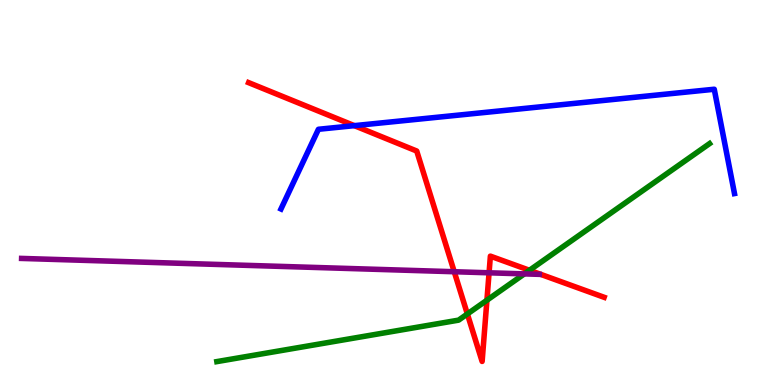[{'lines': ['blue', 'red'], 'intersections': [{'x': 4.57, 'y': 6.74}]}, {'lines': ['green', 'red'], 'intersections': [{'x': 6.03, 'y': 1.84}, {'x': 6.28, 'y': 2.2}, {'x': 6.83, 'y': 2.98}]}, {'lines': ['purple', 'red'], 'intersections': [{'x': 5.86, 'y': 2.94}, {'x': 6.31, 'y': 2.91}]}, {'lines': ['blue', 'green'], 'intersections': []}, {'lines': ['blue', 'purple'], 'intersections': []}, {'lines': ['green', 'purple'], 'intersections': [{'x': 6.77, 'y': 2.89}]}]